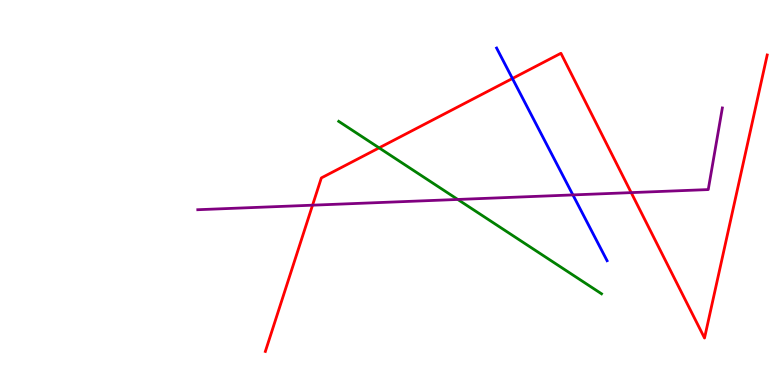[{'lines': ['blue', 'red'], 'intersections': [{'x': 6.61, 'y': 7.96}]}, {'lines': ['green', 'red'], 'intersections': [{'x': 4.89, 'y': 6.16}]}, {'lines': ['purple', 'red'], 'intersections': [{'x': 4.03, 'y': 4.67}, {'x': 8.14, 'y': 5.0}]}, {'lines': ['blue', 'green'], 'intersections': []}, {'lines': ['blue', 'purple'], 'intersections': [{'x': 7.39, 'y': 4.94}]}, {'lines': ['green', 'purple'], 'intersections': [{'x': 5.91, 'y': 4.82}]}]